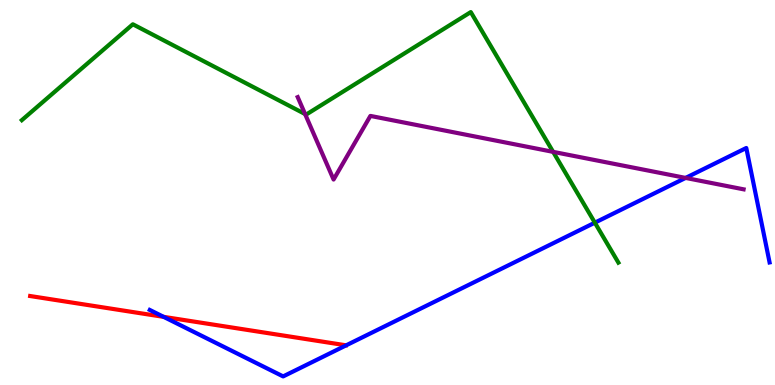[{'lines': ['blue', 'red'], 'intersections': [{'x': 2.11, 'y': 1.77}]}, {'lines': ['green', 'red'], 'intersections': []}, {'lines': ['purple', 'red'], 'intersections': []}, {'lines': ['blue', 'green'], 'intersections': [{'x': 7.68, 'y': 4.22}]}, {'lines': ['blue', 'purple'], 'intersections': [{'x': 8.85, 'y': 5.38}]}, {'lines': ['green', 'purple'], 'intersections': [{'x': 3.94, 'y': 7.04}, {'x': 7.14, 'y': 6.06}]}]